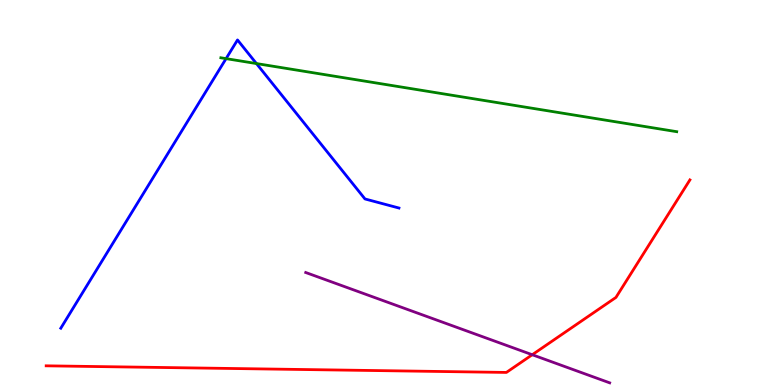[{'lines': ['blue', 'red'], 'intersections': []}, {'lines': ['green', 'red'], 'intersections': []}, {'lines': ['purple', 'red'], 'intersections': [{'x': 6.87, 'y': 0.786}]}, {'lines': ['blue', 'green'], 'intersections': [{'x': 2.92, 'y': 8.48}, {'x': 3.31, 'y': 8.35}]}, {'lines': ['blue', 'purple'], 'intersections': []}, {'lines': ['green', 'purple'], 'intersections': []}]